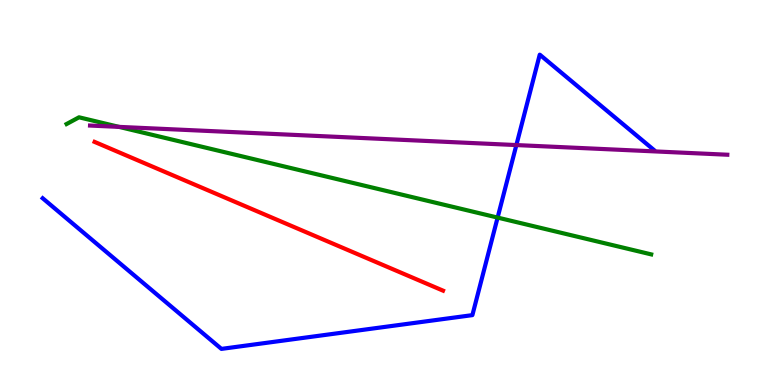[{'lines': ['blue', 'red'], 'intersections': []}, {'lines': ['green', 'red'], 'intersections': []}, {'lines': ['purple', 'red'], 'intersections': []}, {'lines': ['blue', 'green'], 'intersections': [{'x': 6.42, 'y': 4.35}]}, {'lines': ['blue', 'purple'], 'intersections': [{'x': 6.66, 'y': 6.23}]}, {'lines': ['green', 'purple'], 'intersections': [{'x': 1.54, 'y': 6.7}]}]